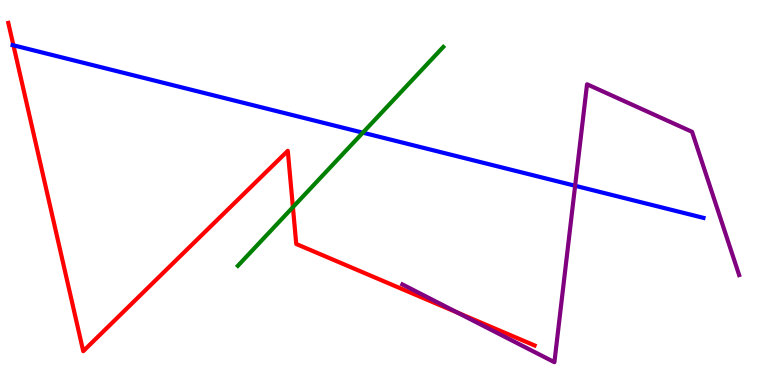[{'lines': ['blue', 'red'], 'intersections': [{'x': 0.173, 'y': 8.82}]}, {'lines': ['green', 'red'], 'intersections': [{'x': 3.78, 'y': 4.62}]}, {'lines': ['purple', 'red'], 'intersections': [{'x': 5.91, 'y': 1.88}]}, {'lines': ['blue', 'green'], 'intersections': [{'x': 4.68, 'y': 6.55}]}, {'lines': ['blue', 'purple'], 'intersections': [{'x': 7.42, 'y': 5.17}]}, {'lines': ['green', 'purple'], 'intersections': []}]